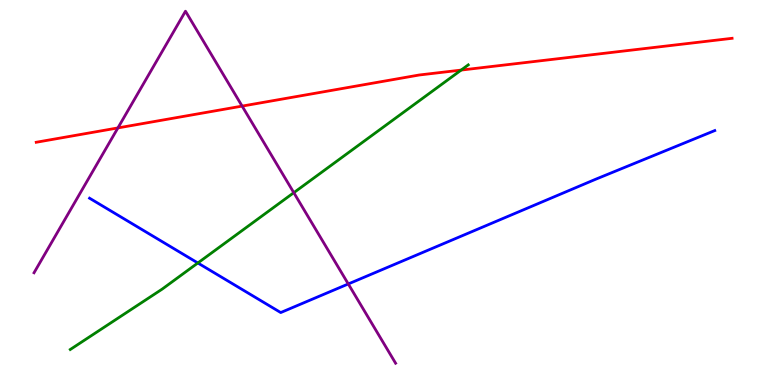[{'lines': ['blue', 'red'], 'intersections': []}, {'lines': ['green', 'red'], 'intersections': [{'x': 5.95, 'y': 8.18}]}, {'lines': ['purple', 'red'], 'intersections': [{'x': 1.52, 'y': 6.68}, {'x': 3.12, 'y': 7.24}]}, {'lines': ['blue', 'green'], 'intersections': [{'x': 2.55, 'y': 3.17}]}, {'lines': ['blue', 'purple'], 'intersections': [{'x': 4.49, 'y': 2.62}]}, {'lines': ['green', 'purple'], 'intersections': [{'x': 3.79, 'y': 5.0}]}]